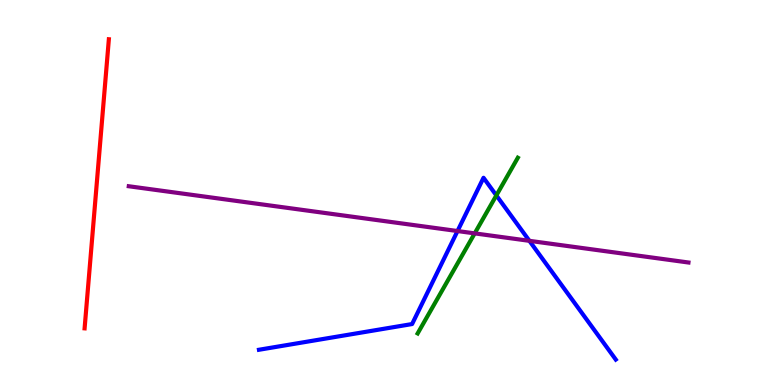[{'lines': ['blue', 'red'], 'intersections': []}, {'lines': ['green', 'red'], 'intersections': []}, {'lines': ['purple', 'red'], 'intersections': []}, {'lines': ['blue', 'green'], 'intersections': [{'x': 6.4, 'y': 4.92}]}, {'lines': ['blue', 'purple'], 'intersections': [{'x': 5.9, 'y': 4.0}, {'x': 6.83, 'y': 3.74}]}, {'lines': ['green', 'purple'], 'intersections': [{'x': 6.13, 'y': 3.94}]}]